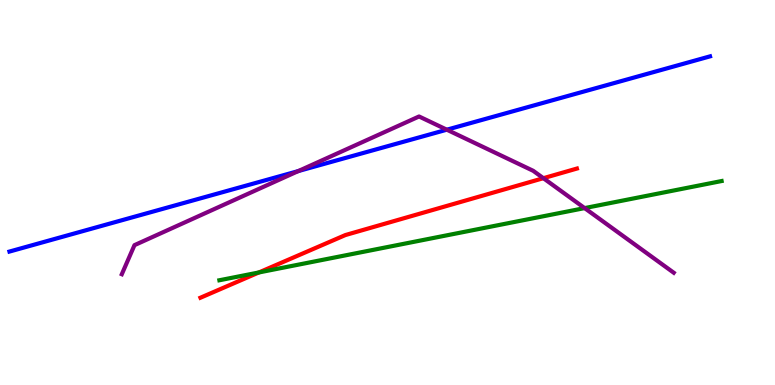[{'lines': ['blue', 'red'], 'intersections': []}, {'lines': ['green', 'red'], 'intersections': [{'x': 3.34, 'y': 2.92}]}, {'lines': ['purple', 'red'], 'intersections': [{'x': 7.01, 'y': 5.37}]}, {'lines': ['blue', 'green'], 'intersections': []}, {'lines': ['blue', 'purple'], 'intersections': [{'x': 3.85, 'y': 5.56}, {'x': 5.77, 'y': 6.63}]}, {'lines': ['green', 'purple'], 'intersections': [{'x': 7.54, 'y': 4.59}]}]